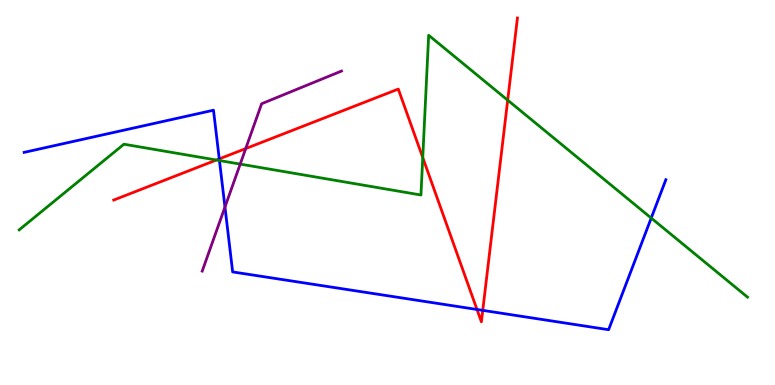[{'lines': ['blue', 'red'], 'intersections': [{'x': 2.83, 'y': 5.87}, {'x': 6.15, 'y': 1.96}, {'x': 6.23, 'y': 1.94}]}, {'lines': ['green', 'red'], 'intersections': [{'x': 2.79, 'y': 5.84}, {'x': 5.45, 'y': 5.91}, {'x': 6.55, 'y': 7.4}]}, {'lines': ['purple', 'red'], 'intersections': [{'x': 3.17, 'y': 6.14}]}, {'lines': ['blue', 'green'], 'intersections': [{'x': 2.83, 'y': 5.83}, {'x': 8.4, 'y': 4.34}]}, {'lines': ['blue', 'purple'], 'intersections': [{'x': 2.9, 'y': 4.62}]}, {'lines': ['green', 'purple'], 'intersections': [{'x': 3.1, 'y': 5.74}]}]